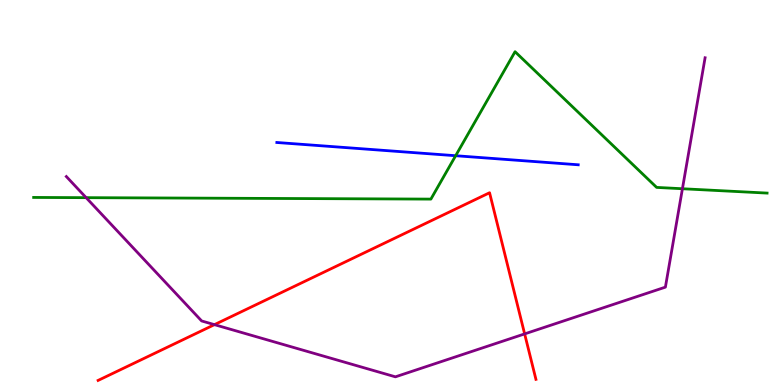[{'lines': ['blue', 'red'], 'intersections': []}, {'lines': ['green', 'red'], 'intersections': []}, {'lines': ['purple', 'red'], 'intersections': [{'x': 2.77, 'y': 1.57}, {'x': 6.77, 'y': 1.33}]}, {'lines': ['blue', 'green'], 'intersections': [{'x': 5.88, 'y': 5.96}]}, {'lines': ['blue', 'purple'], 'intersections': []}, {'lines': ['green', 'purple'], 'intersections': [{'x': 1.11, 'y': 4.87}, {'x': 8.81, 'y': 5.1}]}]